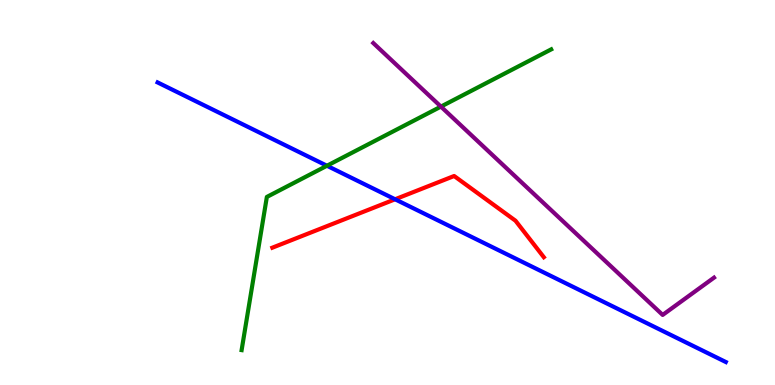[{'lines': ['blue', 'red'], 'intersections': [{'x': 5.1, 'y': 4.82}]}, {'lines': ['green', 'red'], 'intersections': []}, {'lines': ['purple', 'red'], 'intersections': []}, {'lines': ['blue', 'green'], 'intersections': [{'x': 4.22, 'y': 5.69}]}, {'lines': ['blue', 'purple'], 'intersections': []}, {'lines': ['green', 'purple'], 'intersections': [{'x': 5.69, 'y': 7.23}]}]